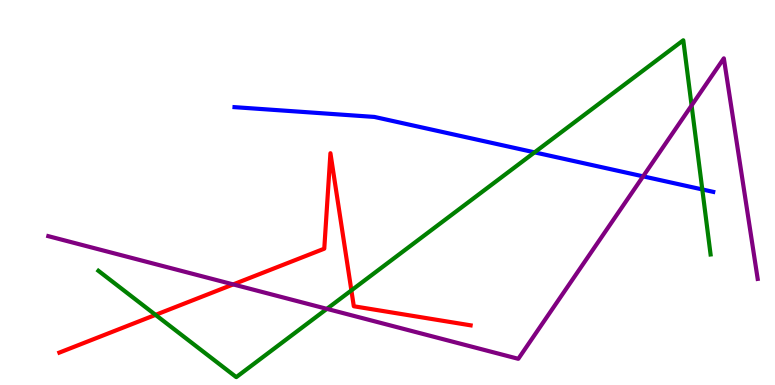[{'lines': ['blue', 'red'], 'intersections': []}, {'lines': ['green', 'red'], 'intersections': [{'x': 2.01, 'y': 1.82}, {'x': 4.53, 'y': 2.46}]}, {'lines': ['purple', 'red'], 'intersections': [{'x': 3.01, 'y': 2.61}]}, {'lines': ['blue', 'green'], 'intersections': [{'x': 6.9, 'y': 6.04}, {'x': 9.06, 'y': 5.08}]}, {'lines': ['blue', 'purple'], 'intersections': [{'x': 8.3, 'y': 5.42}]}, {'lines': ['green', 'purple'], 'intersections': [{'x': 4.22, 'y': 1.98}, {'x': 8.92, 'y': 7.26}]}]